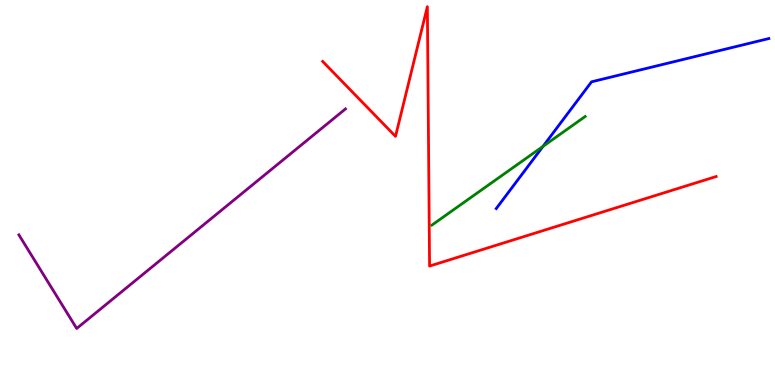[{'lines': ['blue', 'red'], 'intersections': []}, {'lines': ['green', 'red'], 'intersections': []}, {'lines': ['purple', 'red'], 'intersections': []}, {'lines': ['blue', 'green'], 'intersections': [{'x': 7.01, 'y': 6.2}]}, {'lines': ['blue', 'purple'], 'intersections': []}, {'lines': ['green', 'purple'], 'intersections': []}]